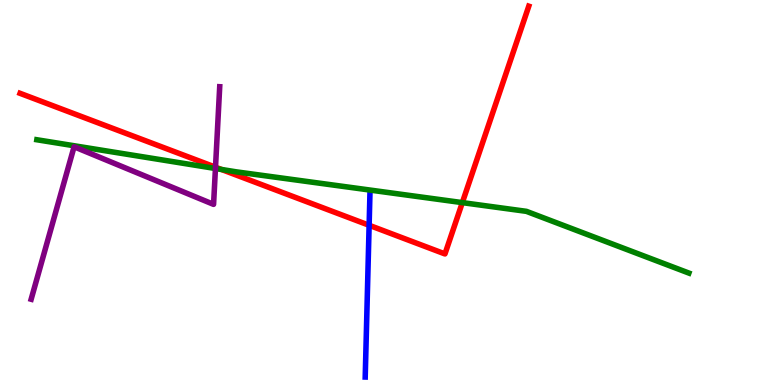[{'lines': ['blue', 'red'], 'intersections': [{'x': 4.76, 'y': 4.15}]}, {'lines': ['green', 'red'], 'intersections': [{'x': 2.86, 'y': 5.6}, {'x': 5.97, 'y': 4.74}]}, {'lines': ['purple', 'red'], 'intersections': [{'x': 2.78, 'y': 5.66}]}, {'lines': ['blue', 'green'], 'intersections': []}, {'lines': ['blue', 'purple'], 'intersections': []}, {'lines': ['green', 'purple'], 'intersections': [{'x': 2.78, 'y': 5.62}]}]